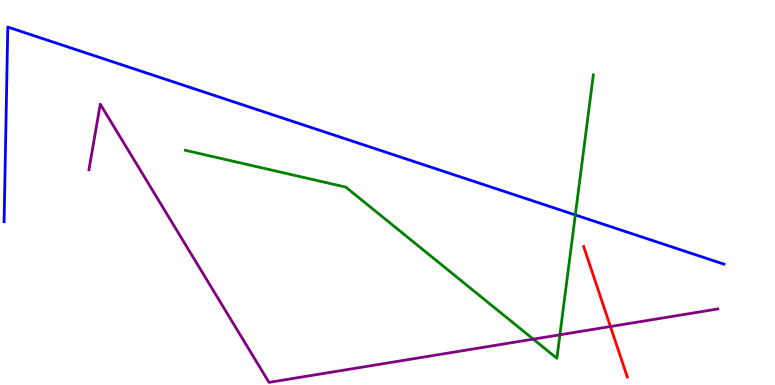[{'lines': ['blue', 'red'], 'intersections': []}, {'lines': ['green', 'red'], 'intersections': []}, {'lines': ['purple', 'red'], 'intersections': [{'x': 7.88, 'y': 1.52}]}, {'lines': ['blue', 'green'], 'intersections': [{'x': 7.42, 'y': 4.42}]}, {'lines': ['blue', 'purple'], 'intersections': []}, {'lines': ['green', 'purple'], 'intersections': [{'x': 6.88, 'y': 1.19}, {'x': 7.22, 'y': 1.3}]}]